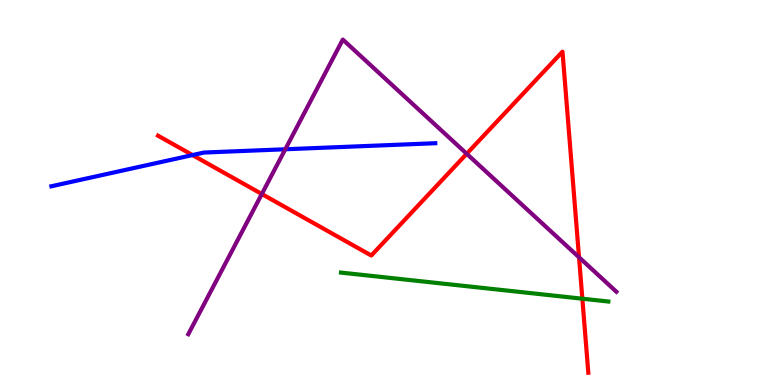[{'lines': ['blue', 'red'], 'intersections': [{'x': 2.48, 'y': 5.97}]}, {'lines': ['green', 'red'], 'intersections': [{'x': 7.51, 'y': 2.24}]}, {'lines': ['purple', 'red'], 'intersections': [{'x': 3.38, 'y': 4.96}, {'x': 6.02, 'y': 6.01}, {'x': 7.47, 'y': 3.32}]}, {'lines': ['blue', 'green'], 'intersections': []}, {'lines': ['blue', 'purple'], 'intersections': [{'x': 3.68, 'y': 6.12}]}, {'lines': ['green', 'purple'], 'intersections': []}]